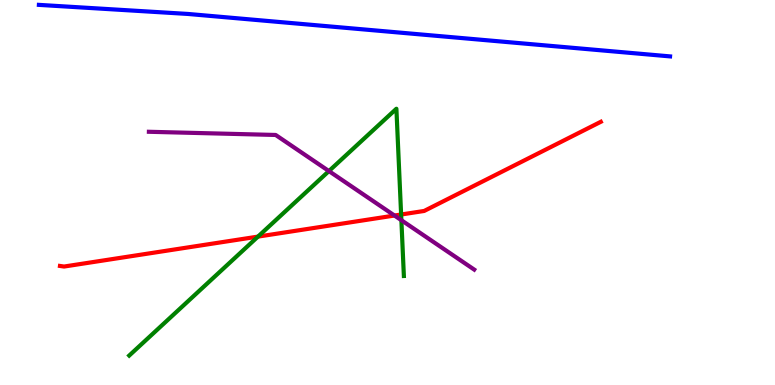[{'lines': ['blue', 'red'], 'intersections': []}, {'lines': ['green', 'red'], 'intersections': [{'x': 3.33, 'y': 3.85}, {'x': 5.18, 'y': 4.43}]}, {'lines': ['purple', 'red'], 'intersections': [{'x': 5.09, 'y': 4.4}]}, {'lines': ['blue', 'green'], 'intersections': []}, {'lines': ['blue', 'purple'], 'intersections': []}, {'lines': ['green', 'purple'], 'intersections': [{'x': 4.24, 'y': 5.56}, {'x': 5.18, 'y': 4.28}]}]